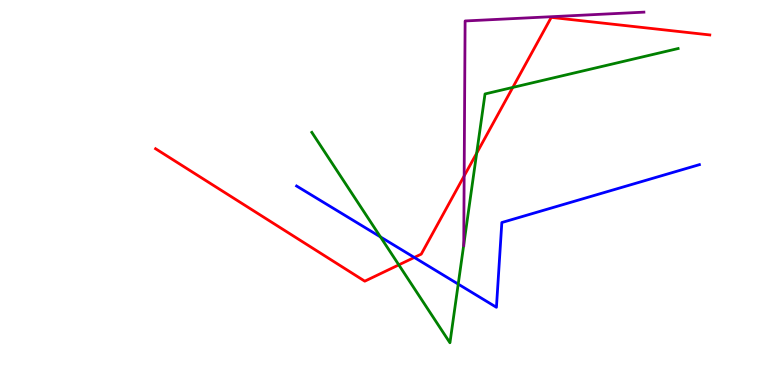[{'lines': ['blue', 'red'], 'intersections': [{'x': 5.35, 'y': 3.31}]}, {'lines': ['green', 'red'], 'intersections': [{'x': 5.15, 'y': 3.12}, {'x': 6.15, 'y': 6.02}, {'x': 6.62, 'y': 7.73}]}, {'lines': ['purple', 'red'], 'intersections': [{'x': 5.99, 'y': 5.43}]}, {'lines': ['blue', 'green'], 'intersections': [{'x': 4.91, 'y': 3.85}, {'x': 5.91, 'y': 2.62}]}, {'lines': ['blue', 'purple'], 'intersections': []}, {'lines': ['green', 'purple'], 'intersections': [{'x': 5.98, 'y': 3.64}]}]